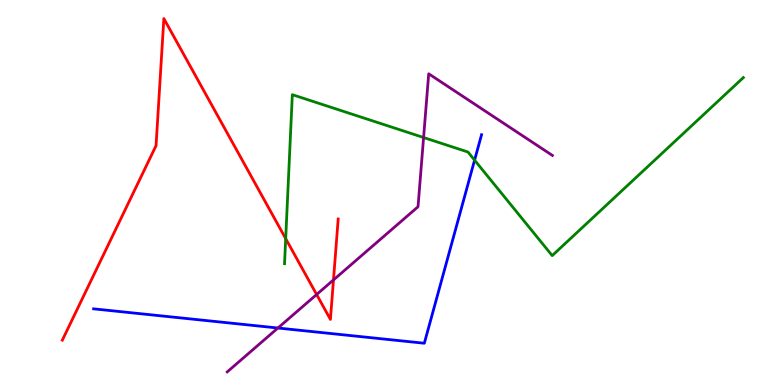[{'lines': ['blue', 'red'], 'intersections': []}, {'lines': ['green', 'red'], 'intersections': [{'x': 3.69, 'y': 3.8}]}, {'lines': ['purple', 'red'], 'intersections': [{'x': 4.09, 'y': 2.35}, {'x': 4.3, 'y': 2.73}]}, {'lines': ['blue', 'green'], 'intersections': [{'x': 6.12, 'y': 5.84}]}, {'lines': ['blue', 'purple'], 'intersections': [{'x': 3.59, 'y': 1.48}]}, {'lines': ['green', 'purple'], 'intersections': [{'x': 5.47, 'y': 6.43}]}]